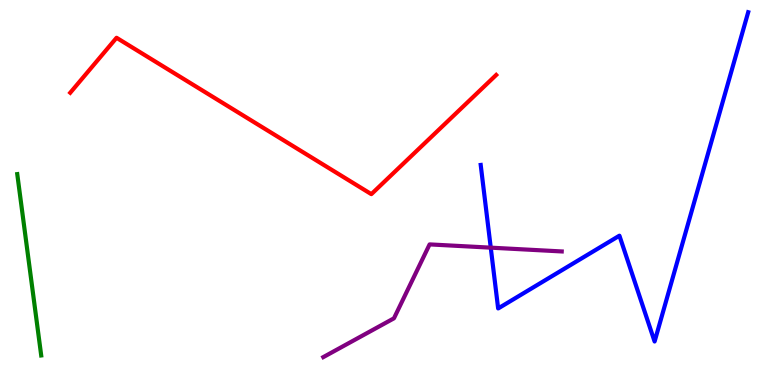[{'lines': ['blue', 'red'], 'intersections': []}, {'lines': ['green', 'red'], 'intersections': []}, {'lines': ['purple', 'red'], 'intersections': []}, {'lines': ['blue', 'green'], 'intersections': []}, {'lines': ['blue', 'purple'], 'intersections': [{'x': 6.33, 'y': 3.57}]}, {'lines': ['green', 'purple'], 'intersections': []}]